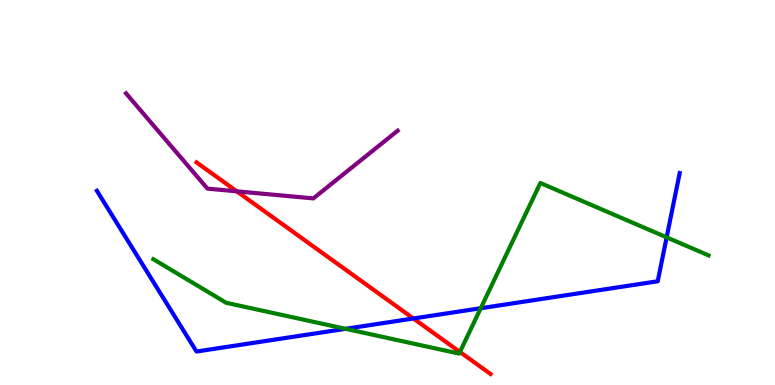[{'lines': ['blue', 'red'], 'intersections': [{'x': 5.33, 'y': 1.73}]}, {'lines': ['green', 'red'], 'intersections': [{'x': 5.93, 'y': 0.858}]}, {'lines': ['purple', 'red'], 'intersections': [{'x': 3.06, 'y': 5.03}]}, {'lines': ['blue', 'green'], 'intersections': [{'x': 4.46, 'y': 1.46}, {'x': 6.2, 'y': 1.99}, {'x': 8.6, 'y': 3.84}]}, {'lines': ['blue', 'purple'], 'intersections': []}, {'lines': ['green', 'purple'], 'intersections': []}]